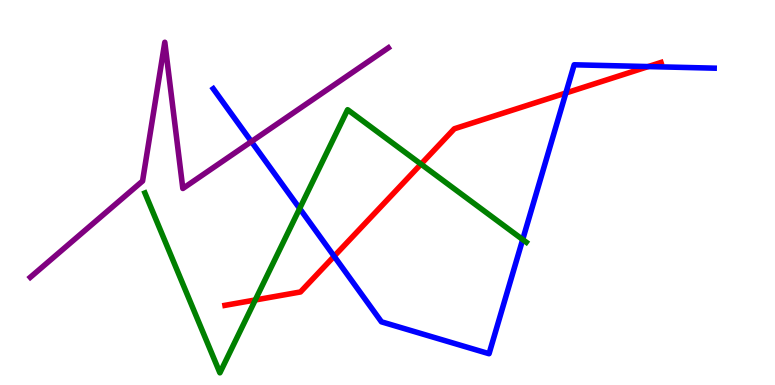[{'lines': ['blue', 'red'], 'intersections': [{'x': 4.31, 'y': 3.34}, {'x': 7.3, 'y': 7.58}, {'x': 8.36, 'y': 8.27}]}, {'lines': ['green', 'red'], 'intersections': [{'x': 3.29, 'y': 2.21}, {'x': 5.43, 'y': 5.74}]}, {'lines': ['purple', 'red'], 'intersections': []}, {'lines': ['blue', 'green'], 'intersections': [{'x': 3.87, 'y': 4.58}, {'x': 6.74, 'y': 3.78}]}, {'lines': ['blue', 'purple'], 'intersections': [{'x': 3.24, 'y': 6.32}]}, {'lines': ['green', 'purple'], 'intersections': []}]